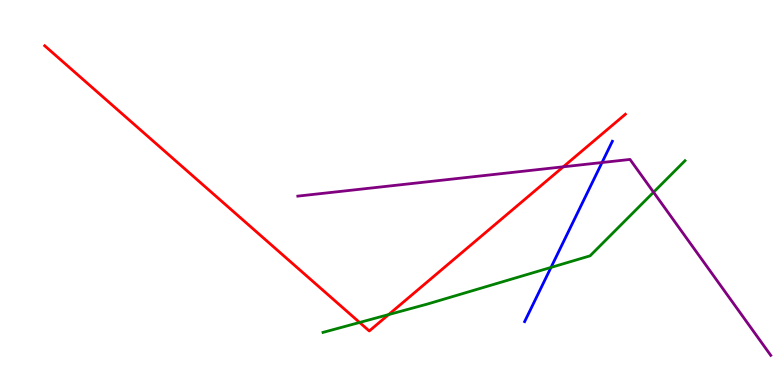[{'lines': ['blue', 'red'], 'intersections': []}, {'lines': ['green', 'red'], 'intersections': [{'x': 4.64, 'y': 1.62}, {'x': 5.01, 'y': 1.83}]}, {'lines': ['purple', 'red'], 'intersections': [{'x': 7.27, 'y': 5.67}]}, {'lines': ['blue', 'green'], 'intersections': [{'x': 7.11, 'y': 3.05}]}, {'lines': ['blue', 'purple'], 'intersections': [{'x': 7.77, 'y': 5.78}]}, {'lines': ['green', 'purple'], 'intersections': [{'x': 8.43, 'y': 5.01}]}]